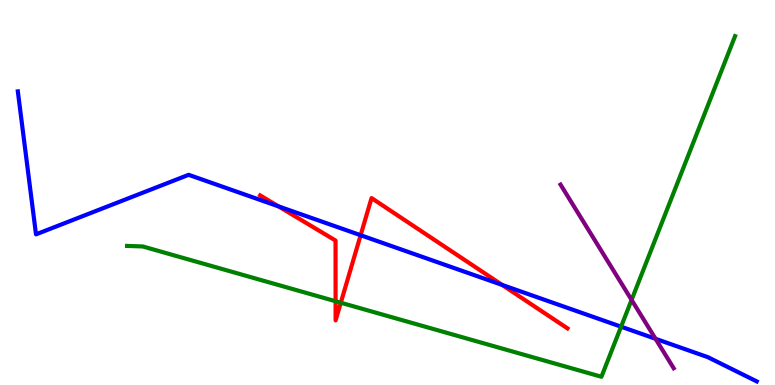[{'lines': ['blue', 'red'], 'intersections': [{'x': 3.59, 'y': 4.64}, {'x': 4.65, 'y': 3.89}, {'x': 6.48, 'y': 2.6}]}, {'lines': ['green', 'red'], 'intersections': [{'x': 4.33, 'y': 2.18}, {'x': 4.4, 'y': 2.14}]}, {'lines': ['purple', 'red'], 'intersections': []}, {'lines': ['blue', 'green'], 'intersections': [{'x': 8.01, 'y': 1.51}]}, {'lines': ['blue', 'purple'], 'intersections': [{'x': 8.46, 'y': 1.2}]}, {'lines': ['green', 'purple'], 'intersections': [{'x': 8.15, 'y': 2.21}]}]